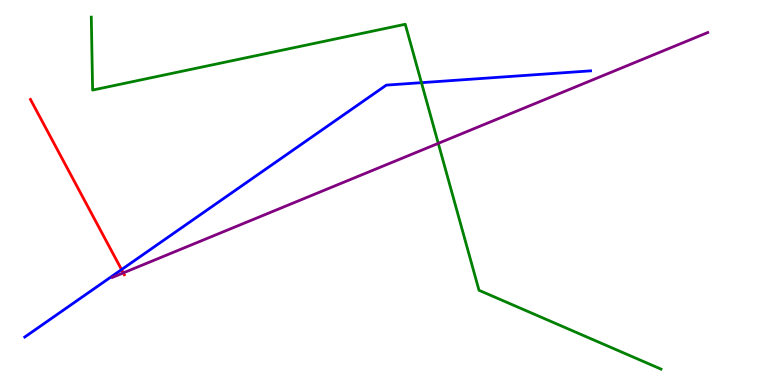[{'lines': ['blue', 'red'], 'intersections': [{'x': 1.57, 'y': 3.0}]}, {'lines': ['green', 'red'], 'intersections': []}, {'lines': ['purple', 'red'], 'intersections': [{'x': 1.59, 'y': 2.91}]}, {'lines': ['blue', 'green'], 'intersections': [{'x': 5.44, 'y': 7.85}]}, {'lines': ['blue', 'purple'], 'intersections': []}, {'lines': ['green', 'purple'], 'intersections': [{'x': 5.66, 'y': 6.28}]}]